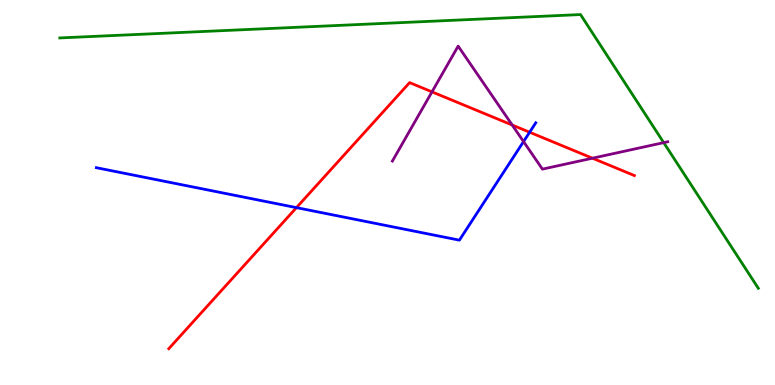[{'lines': ['blue', 'red'], 'intersections': [{'x': 3.83, 'y': 4.61}, {'x': 6.83, 'y': 6.57}]}, {'lines': ['green', 'red'], 'intersections': []}, {'lines': ['purple', 'red'], 'intersections': [{'x': 5.57, 'y': 7.61}, {'x': 6.61, 'y': 6.75}, {'x': 7.64, 'y': 5.89}]}, {'lines': ['blue', 'green'], 'intersections': []}, {'lines': ['blue', 'purple'], 'intersections': [{'x': 6.76, 'y': 6.32}]}, {'lines': ['green', 'purple'], 'intersections': [{'x': 8.56, 'y': 6.3}]}]